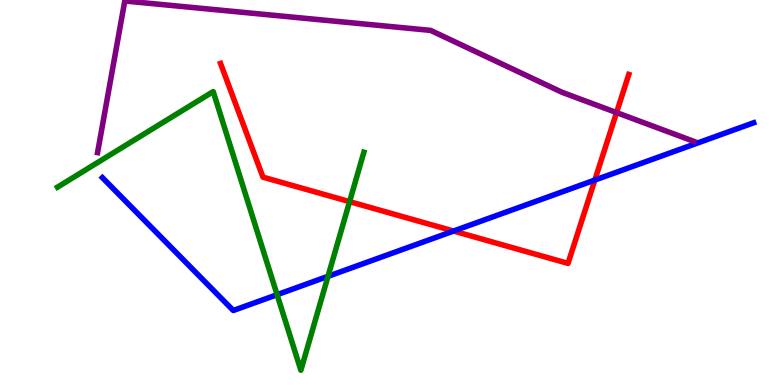[{'lines': ['blue', 'red'], 'intersections': [{'x': 5.85, 'y': 4.0}, {'x': 7.68, 'y': 5.32}]}, {'lines': ['green', 'red'], 'intersections': [{'x': 4.51, 'y': 4.76}]}, {'lines': ['purple', 'red'], 'intersections': [{'x': 7.96, 'y': 7.08}]}, {'lines': ['blue', 'green'], 'intersections': [{'x': 3.58, 'y': 2.35}, {'x': 4.23, 'y': 2.82}]}, {'lines': ['blue', 'purple'], 'intersections': []}, {'lines': ['green', 'purple'], 'intersections': []}]